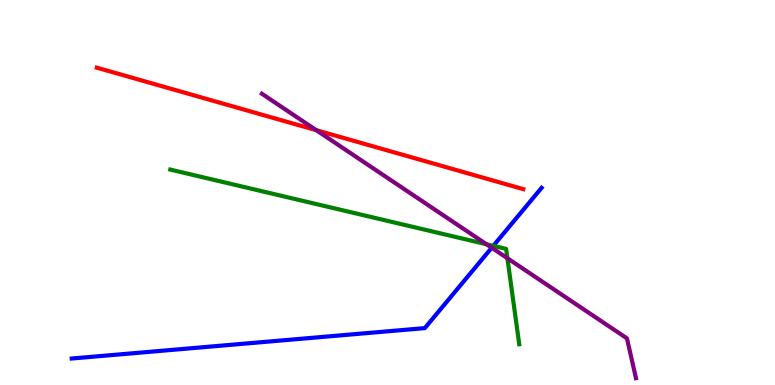[{'lines': ['blue', 'red'], 'intersections': []}, {'lines': ['green', 'red'], 'intersections': []}, {'lines': ['purple', 'red'], 'intersections': [{'x': 4.08, 'y': 6.62}]}, {'lines': ['blue', 'green'], 'intersections': [{'x': 6.37, 'y': 3.61}]}, {'lines': ['blue', 'purple'], 'intersections': [{'x': 6.34, 'y': 3.57}]}, {'lines': ['green', 'purple'], 'intersections': [{'x': 6.28, 'y': 3.66}, {'x': 6.55, 'y': 3.29}]}]